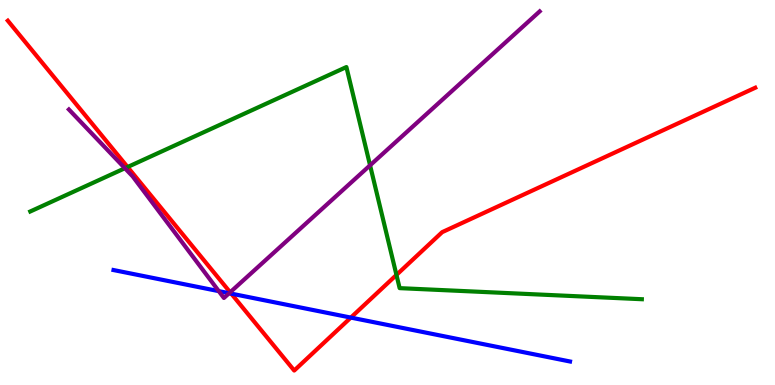[{'lines': ['blue', 'red'], 'intersections': [{'x': 2.98, 'y': 2.37}, {'x': 4.53, 'y': 1.75}]}, {'lines': ['green', 'red'], 'intersections': [{'x': 1.65, 'y': 5.66}, {'x': 5.12, 'y': 2.86}]}, {'lines': ['purple', 'red'], 'intersections': [{'x': 2.97, 'y': 2.41}]}, {'lines': ['blue', 'green'], 'intersections': []}, {'lines': ['blue', 'purple'], 'intersections': [{'x': 2.82, 'y': 2.44}, {'x': 2.96, 'y': 2.38}]}, {'lines': ['green', 'purple'], 'intersections': [{'x': 1.61, 'y': 5.63}, {'x': 4.78, 'y': 5.71}]}]